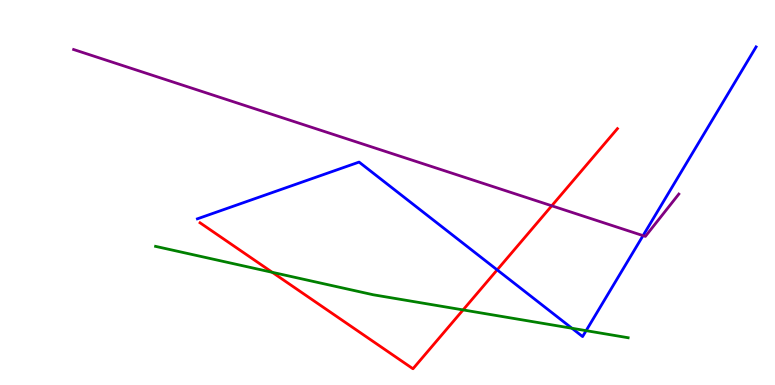[{'lines': ['blue', 'red'], 'intersections': [{'x': 6.42, 'y': 2.99}]}, {'lines': ['green', 'red'], 'intersections': [{'x': 3.51, 'y': 2.93}, {'x': 5.98, 'y': 1.95}]}, {'lines': ['purple', 'red'], 'intersections': [{'x': 7.12, 'y': 4.65}]}, {'lines': ['blue', 'green'], 'intersections': [{'x': 7.38, 'y': 1.47}, {'x': 7.56, 'y': 1.41}]}, {'lines': ['blue', 'purple'], 'intersections': [{'x': 8.3, 'y': 3.88}]}, {'lines': ['green', 'purple'], 'intersections': []}]